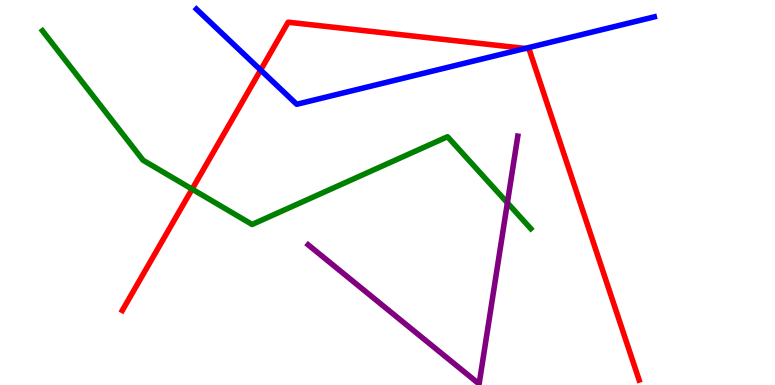[{'lines': ['blue', 'red'], 'intersections': [{'x': 3.36, 'y': 8.18}, {'x': 6.78, 'y': 8.74}]}, {'lines': ['green', 'red'], 'intersections': [{'x': 2.48, 'y': 5.09}]}, {'lines': ['purple', 'red'], 'intersections': []}, {'lines': ['blue', 'green'], 'intersections': []}, {'lines': ['blue', 'purple'], 'intersections': []}, {'lines': ['green', 'purple'], 'intersections': [{'x': 6.55, 'y': 4.73}]}]